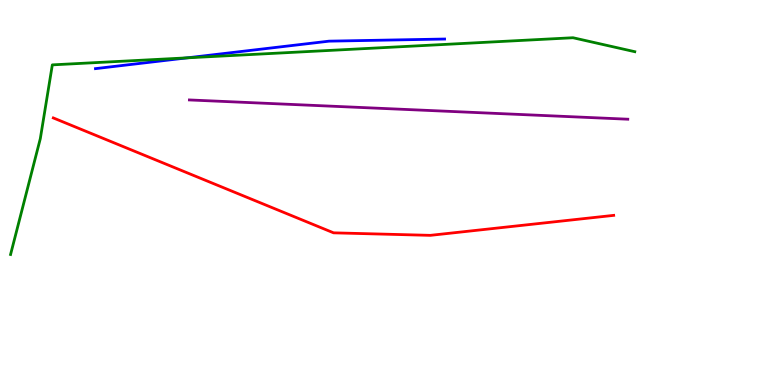[{'lines': ['blue', 'red'], 'intersections': []}, {'lines': ['green', 'red'], 'intersections': []}, {'lines': ['purple', 'red'], 'intersections': []}, {'lines': ['blue', 'green'], 'intersections': [{'x': 2.42, 'y': 8.5}]}, {'lines': ['blue', 'purple'], 'intersections': []}, {'lines': ['green', 'purple'], 'intersections': []}]